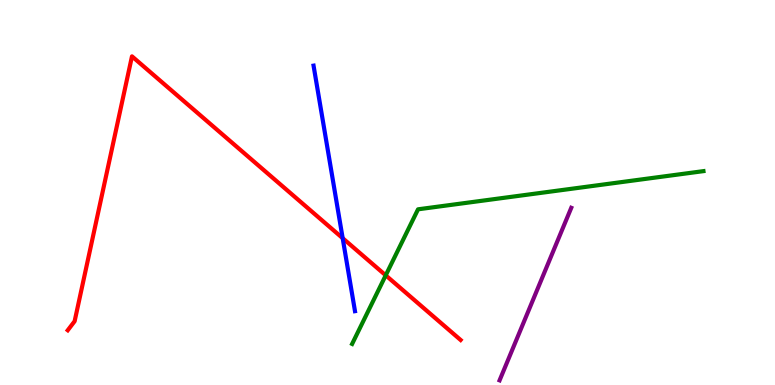[{'lines': ['blue', 'red'], 'intersections': [{'x': 4.42, 'y': 3.81}]}, {'lines': ['green', 'red'], 'intersections': [{'x': 4.98, 'y': 2.85}]}, {'lines': ['purple', 'red'], 'intersections': []}, {'lines': ['blue', 'green'], 'intersections': []}, {'lines': ['blue', 'purple'], 'intersections': []}, {'lines': ['green', 'purple'], 'intersections': []}]